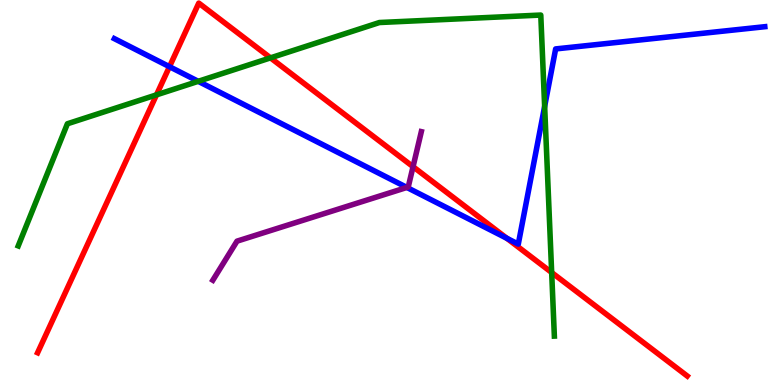[{'lines': ['blue', 'red'], 'intersections': [{'x': 2.19, 'y': 8.27}, {'x': 6.54, 'y': 3.81}]}, {'lines': ['green', 'red'], 'intersections': [{'x': 2.02, 'y': 7.54}, {'x': 3.49, 'y': 8.5}, {'x': 7.12, 'y': 2.92}]}, {'lines': ['purple', 'red'], 'intersections': [{'x': 5.33, 'y': 5.67}]}, {'lines': ['blue', 'green'], 'intersections': [{'x': 2.56, 'y': 7.89}, {'x': 7.03, 'y': 7.24}]}, {'lines': ['blue', 'purple'], 'intersections': [{'x': 5.25, 'y': 5.13}]}, {'lines': ['green', 'purple'], 'intersections': []}]